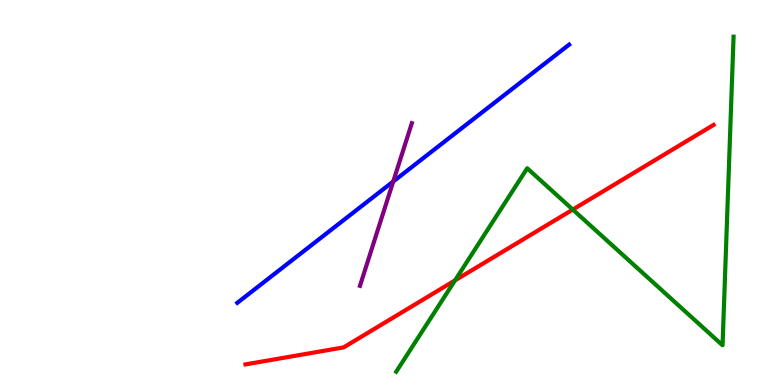[{'lines': ['blue', 'red'], 'intersections': []}, {'lines': ['green', 'red'], 'intersections': [{'x': 5.87, 'y': 2.72}, {'x': 7.39, 'y': 4.56}]}, {'lines': ['purple', 'red'], 'intersections': []}, {'lines': ['blue', 'green'], 'intersections': []}, {'lines': ['blue', 'purple'], 'intersections': [{'x': 5.07, 'y': 5.29}]}, {'lines': ['green', 'purple'], 'intersections': []}]